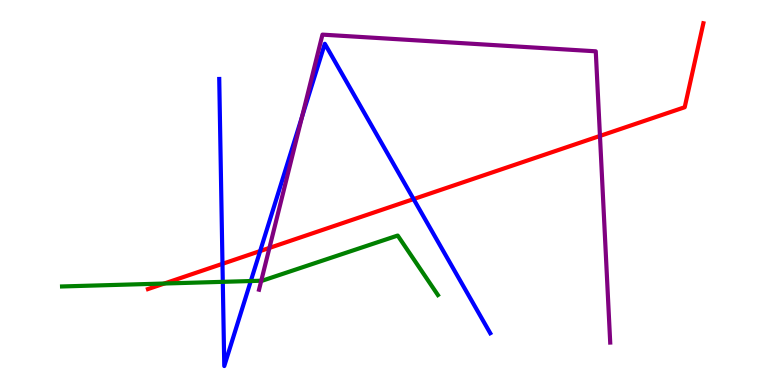[{'lines': ['blue', 'red'], 'intersections': [{'x': 2.87, 'y': 3.15}, {'x': 3.36, 'y': 3.48}, {'x': 5.34, 'y': 4.83}]}, {'lines': ['green', 'red'], 'intersections': [{'x': 2.12, 'y': 2.64}]}, {'lines': ['purple', 'red'], 'intersections': [{'x': 3.48, 'y': 3.56}, {'x': 7.74, 'y': 6.47}]}, {'lines': ['blue', 'green'], 'intersections': [{'x': 2.87, 'y': 2.68}, {'x': 3.24, 'y': 2.7}]}, {'lines': ['blue', 'purple'], 'intersections': [{'x': 3.9, 'y': 6.97}]}, {'lines': ['green', 'purple'], 'intersections': [{'x': 3.37, 'y': 2.71}]}]